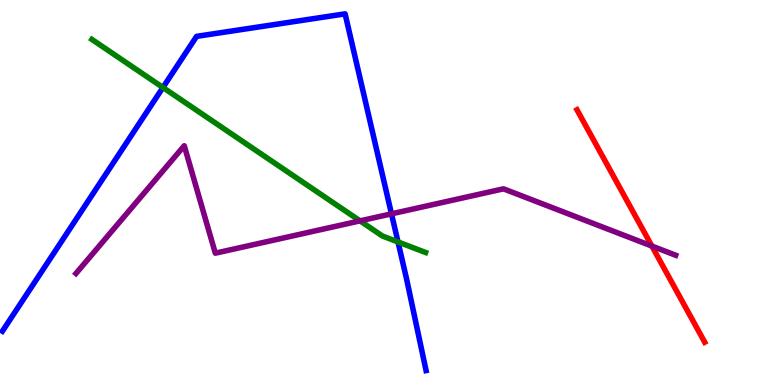[{'lines': ['blue', 'red'], 'intersections': []}, {'lines': ['green', 'red'], 'intersections': []}, {'lines': ['purple', 'red'], 'intersections': [{'x': 8.41, 'y': 3.61}]}, {'lines': ['blue', 'green'], 'intersections': [{'x': 2.1, 'y': 7.73}, {'x': 5.14, 'y': 3.72}]}, {'lines': ['blue', 'purple'], 'intersections': [{'x': 5.05, 'y': 4.45}]}, {'lines': ['green', 'purple'], 'intersections': [{'x': 4.65, 'y': 4.26}]}]